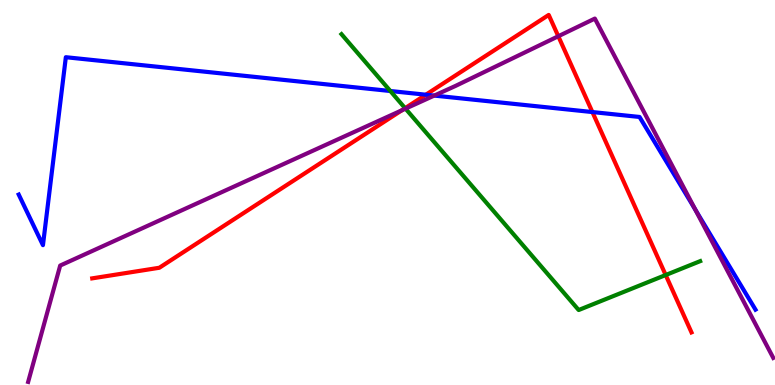[{'lines': ['blue', 'red'], 'intersections': [{'x': 5.49, 'y': 7.54}, {'x': 7.64, 'y': 7.09}]}, {'lines': ['green', 'red'], 'intersections': [{'x': 5.23, 'y': 7.19}, {'x': 8.59, 'y': 2.86}]}, {'lines': ['purple', 'red'], 'intersections': [{'x': 5.18, 'y': 7.13}, {'x': 7.2, 'y': 9.06}]}, {'lines': ['blue', 'green'], 'intersections': [{'x': 5.04, 'y': 7.64}]}, {'lines': ['blue', 'purple'], 'intersections': [{'x': 5.6, 'y': 7.52}, {'x': 8.97, 'y': 4.55}]}, {'lines': ['green', 'purple'], 'intersections': [{'x': 5.23, 'y': 7.18}]}]